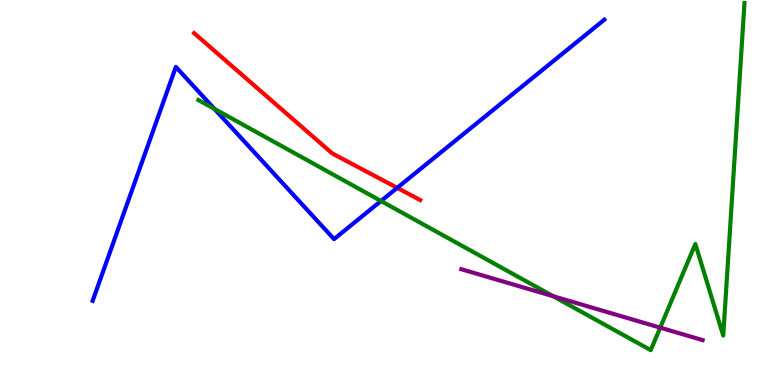[{'lines': ['blue', 'red'], 'intersections': [{'x': 5.13, 'y': 5.12}]}, {'lines': ['green', 'red'], 'intersections': []}, {'lines': ['purple', 'red'], 'intersections': []}, {'lines': ['blue', 'green'], 'intersections': [{'x': 2.77, 'y': 7.17}, {'x': 4.92, 'y': 4.78}]}, {'lines': ['blue', 'purple'], 'intersections': []}, {'lines': ['green', 'purple'], 'intersections': [{'x': 7.14, 'y': 2.31}, {'x': 8.52, 'y': 1.49}]}]